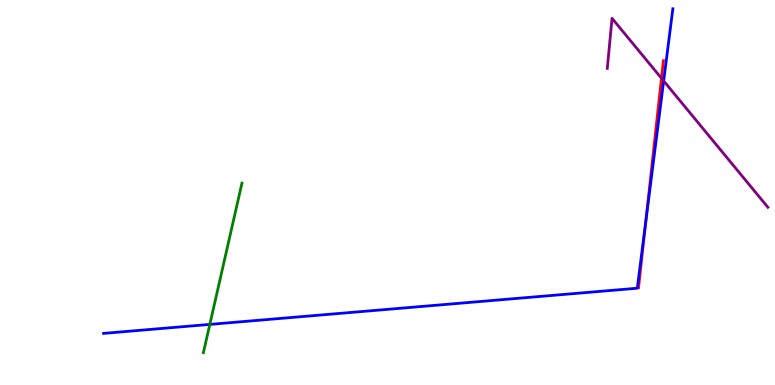[{'lines': ['blue', 'red'], 'intersections': [{'x': 8.33, 'y': 4.24}]}, {'lines': ['green', 'red'], 'intersections': []}, {'lines': ['purple', 'red'], 'intersections': [{'x': 8.54, 'y': 7.97}]}, {'lines': ['blue', 'green'], 'intersections': [{'x': 2.71, 'y': 1.57}]}, {'lines': ['blue', 'purple'], 'intersections': [{'x': 8.56, 'y': 7.9}]}, {'lines': ['green', 'purple'], 'intersections': []}]